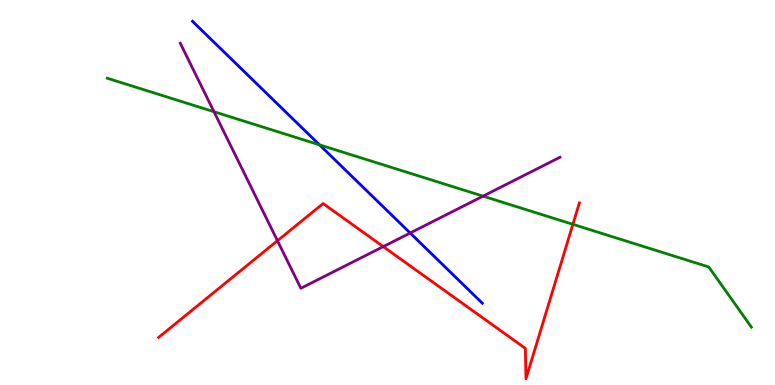[{'lines': ['blue', 'red'], 'intersections': []}, {'lines': ['green', 'red'], 'intersections': [{'x': 7.39, 'y': 4.17}]}, {'lines': ['purple', 'red'], 'intersections': [{'x': 3.58, 'y': 3.75}, {'x': 4.95, 'y': 3.59}]}, {'lines': ['blue', 'green'], 'intersections': [{'x': 4.12, 'y': 6.24}]}, {'lines': ['blue', 'purple'], 'intersections': [{'x': 5.29, 'y': 3.95}]}, {'lines': ['green', 'purple'], 'intersections': [{'x': 2.76, 'y': 7.1}, {'x': 6.23, 'y': 4.91}]}]